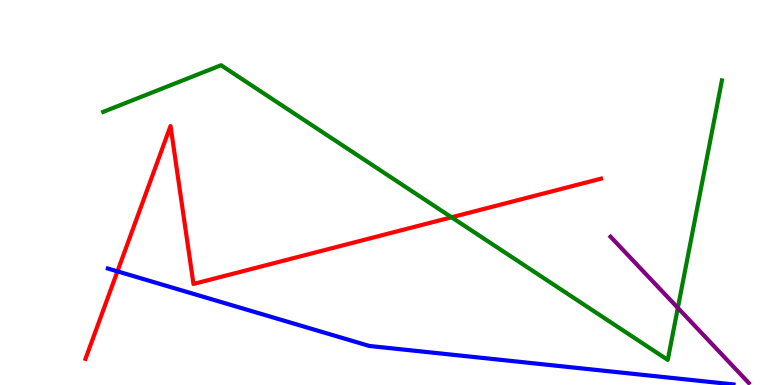[{'lines': ['blue', 'red'], 'intersections': [{'x': 1.52, 'y': 2.95}]}, {'lines': ['green', 'red'], 'intersections': [{'x': 5.83, 'y': 4.36}]}, {'lines': ['purple', 'red'], 'intersections': []}, {'lines': ['blue', 'green'], 'intersections': []}, {'lines': ['blue', 'purple'], 'intersections': []}, {'lines': ['green', 'purple'], 'intersections': [{'x': 8.75, 'y': 2.0}]}]